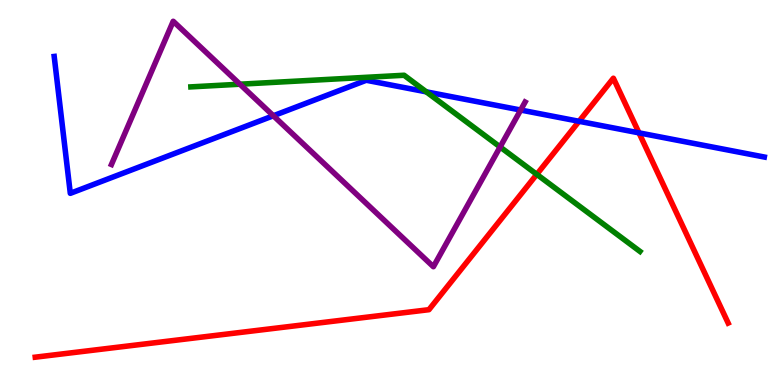[{'lines': ['blue', 'red'], 'intersections': [{'x': 7.47, 'y': 6.85}, {'x': 8.24, 'y': 6.55}]}, {'lines': ['green', 'red'], 'intersections': [{'x': 6.93, 'y': 5.47}]}, {'lines': ['purple', 'red'], 'intersections': []}, {'lines': ['blue', 'green'], 'intersections': [{'x': 5.5, 'y': 7.61}]}, {'lines': ['blue', 'purple'], 'intersections': [{'x': 3.53, 'y': 6.99}, {'x': 6.72, 'y': 7.14}]}, {'lines': ['green', 'purple'], 'intersections': [{'x': 3.1, 'y': 7.81}, {'x': 6.45, 'y': 6.18}]}]